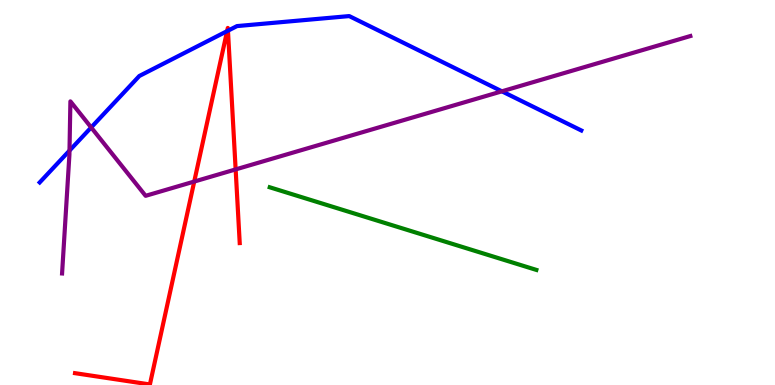[{'lines': ['blue', 'red'], 'intersections': [{'x': 2.93, 'y': 9.19}, {'x': 2.94, 'y': 9.2}]}, {'lines': ['green', 'red'], 'intersections': []}, {'lines': ['purple', 'red'], 'intersections': [{'x': 2.51, 'y': 5.28}, {'x': 3.04, 'y': 5.6}]}, {'lines': ['blue', 'green'], 'intersections': []}, {'lines': ['blue', 'purple'], 'intersections': [{'x': 0.897, 'y': 6.09}, {'x': 1.18, 'y': 6.69}, {'x': 6.48, 'y': 7.63}]}, {'lines': ['green', 'purple'], 'intersections': []}]